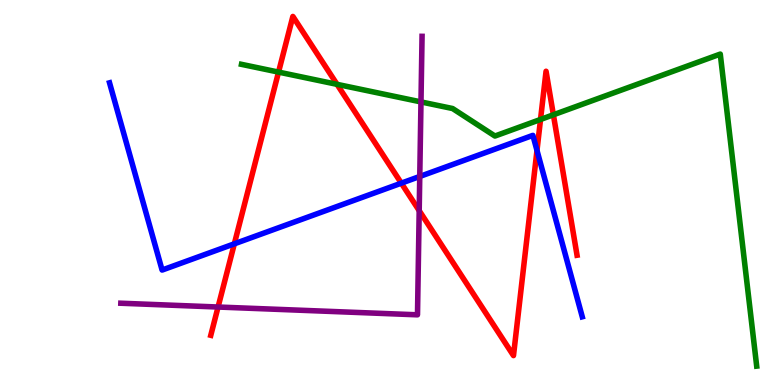[{'lines': ['blue', 'red'], 'intersections': [{'x': 3.02, 'y': 3.67}, {'x': 5.18, 'y': 5.24}, {'x': 6.93, 'y': 6.09}]}, {'lines': ['green', 'red'], 'intersections': [{'x': 3.59, 'y': 8.13}, {'x': 4.35, 'y': 7.81}, {'x': 6.97, 'y': 6.9}, {'x': 7.14, 'y': 7.02}]}, {'lines': ['purple', 'red'], 'intersections': [{'x': 2.81, 'y': 2.03}, {'x': 5.41, 'y': 4.53}]}, {'lines': ['blue', 'green'], 'intersections': []}, {'lines': ['blue', 'purple'], 'intersections': [{'x': 5.42, 'y': 5.42}]}, {'lines': ['green', 'purple'], 'intersections': [{'x': 5.43, 'y': 7.35}]}]